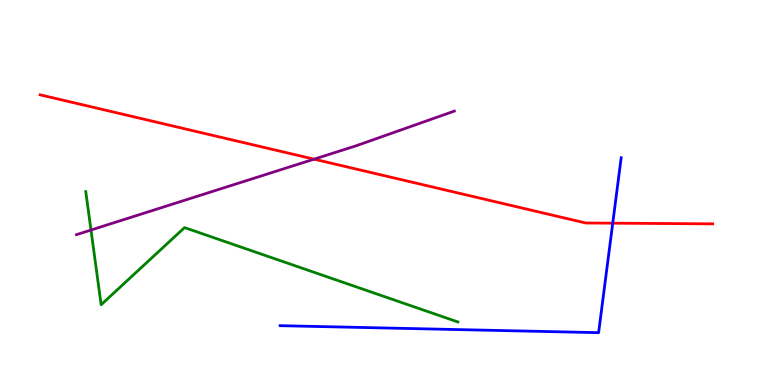[{'lines': ['blue', 'red'], 'intersections': [{'x': 7.91, 'y': 4.2}]}, {'lines': ['green', 'red'], 'intersections': []}, {'lines': ['purple', 'red'], 'intersections': [{'x': 4.05, 'y': 5.87}]}, {'lines': ['blue', 'green'], 'intersections': []}, {'lines': ['blue', 'purple'], 'intersections': []}, {'lines': ['green', 'purple'], 'intersections': [{'x': 1.17, 'y': 4.03}]}]